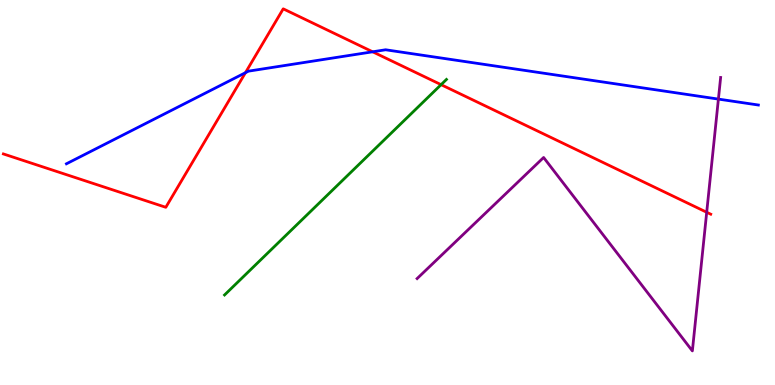[{'lines': ['blue', 'red'], 'intersections': [{'x': 3.17, 'y': 8.11}, {'x': 4.81, 'y': 8.65}]}, {'lines': ['green', 'red'], 'intersections': [{'x': 5.69, 'y': 7.8}]}, {'lines': ['purple', 'red'], 'intersections': [{'x': 9.12, 'y': 4.49}]}, {'lines': ['blue', 'green'], 'intersections': []}, {'lines': ['blue', 'purple'], 'intersections': [{'x': 9.27, 'y': 7.43}]}, {'lines': ['green', 'purple'], 'intersections': []}]